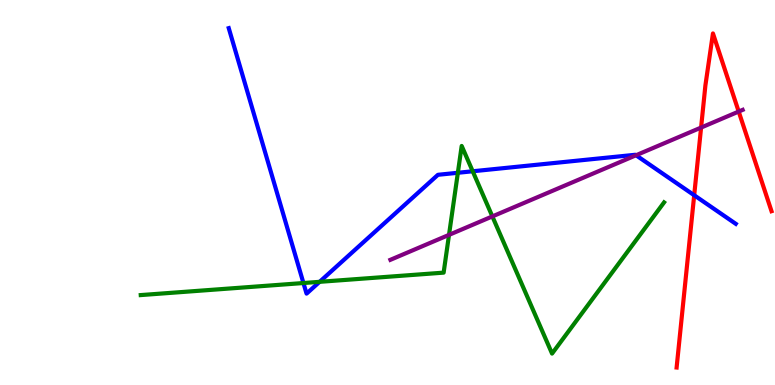[{'lines': ['blue', 'red'], 'intersections': [{'x': 8.96, 'y': 4.93}]}, {'lines': ['green', 'red'], 'intersections': []}, {'lines': ['purple', 'red'], 'intersections': [{'x': 9.05, 'y': 6.69}, {'x': 9.53, 'y': 7.1}]}, {'lines': ['blue', 'green'], 'intersections': [{'x': 3.92, 'y': 2.65}, {'x': 4.12, 'y': 2.68}, {'x': 5.91, 'y': 5.51}, {'x': 6.1, 'y': 5.55}]}, {'lines': ['blue', 'purple'], 'intersections': [{'x': 8.21, 'y': 5.97}]}, {'lines': ['green', 'purple'], 'intersections': [{'x': 5.79, 'y': 3.9}, {'x': 6.35, 'y': 4.38}]}]